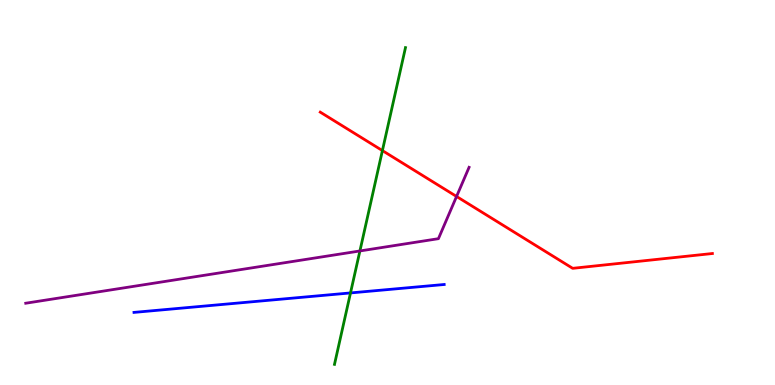[{'lines': ['blue', 'red'], 'intersections': []}, {'lines': ['green', 'red'], 'intersections': [{'x': 4.93, 'y': 6.09}]}, {'lines': ['purple', 'red'], 'intersections': [{'x': 5.89, 'y': 4.9}]}, {'lines': ['blue', 'green'], 'intersections': [{'x': 4.52, 'y': 2.39}]}, {'lines': ['blue', 'purple'], 'intersections': []}, {'lines': ['green', 'purple'], 'intersections': [{'x': 4.64, 'y': 3.48}]}]